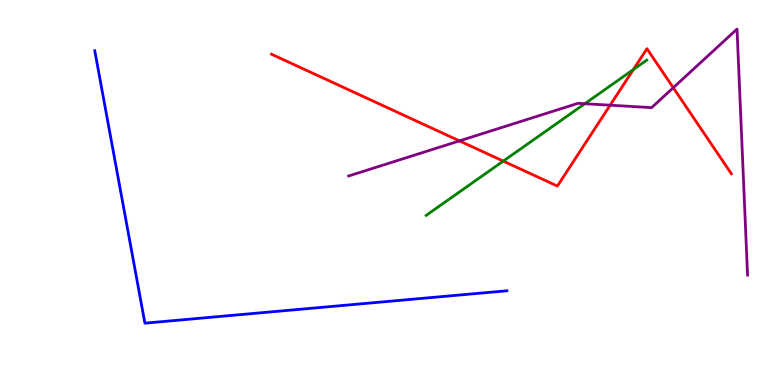[{'lines': ['blue', 'red'], 'intersections': []}, {'lines': ['green', 'red'], 'intersections': [{'x': 6.49, 'y': 5.82}, {'x': 8.17, 'y': 8.19}]}, {'lines': ['purple', 'red'], 'intersections': [{'x': 5.93, 'y': 6.34}, {'x': 7.87, 'y': 7.27}, {'x': 8.69, 'y': 7.72}]}, {'lines': ['blue', 'green'], 'intersections': []}, {'lines': ['blue', 'purple'], 'intersections': []}, {'lines': ['green', 'purple'], 'intersections': [{'x': 7.55, 'y': 7.31}]}]